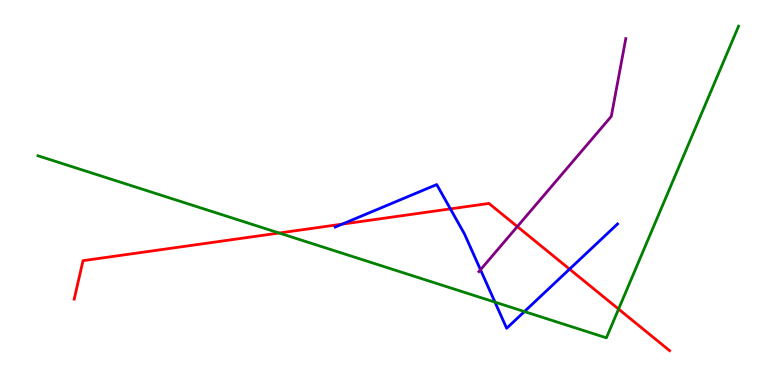[{'lines': ['blue', 'red'], 'intersections': [{'x': 4.42, 'y': 4.18}, {'x': 5.81, 'y': 4.57}, {'x': 7.35, 'y': 3.01}]}, {'lines': ['green', 'red'], 'intersections': [{'x': 3.6, 'y': 3.95}, {'x': 7.98, 'y': 1.97}]}, {'lines': ['purple', 'red'], 'intersections': [{'x': 6.68, 'y': 4.12}]}, {'lines': ['blue', 'green'], 'intersections': [{'x': 6.39, 'y': 2.15}, {'x': 6.77, 'y': 1.91}]}, {'lines': ['blue', 'purple'], 'intersections': [{'x': 6.2, 'y': 2.99}]}, {'lines': ['green', 'purple'], 'intersections': []}]